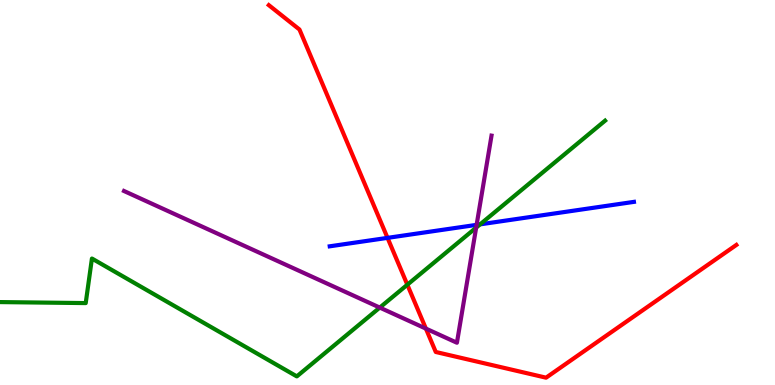[{'lines': ['blue', 'red'], 'intersections': [{'x': 5.0, 'y': 3.82}]}, {'lines': ['green', 'red'], 'intersections': [{'x': 5.26, 'y': 2.6}]}, {'lines': ['purple', 'red'], 'intersections': [{'x': 5.5, 'y': 1.46}]}, {'lines': ['blue', 'green'], 'intersections': [{'x': 6.2, 'y': 4.17}]}, {'lines': ['blue', 'purple'], 'intersections': [{'x': 6.15, 'y': 4.16}]}, {'lines': ['green', 'purple'], 'intersections': [{'x': 4.9, 'y': 2.01}, {'x': 6.14, 'y': 4.09}]}]